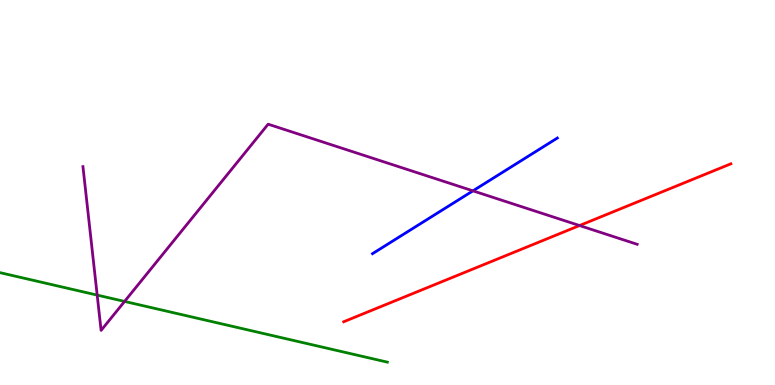[{'lines': ['blue', 'red'], 'intersections': []}, {'lines': ['green', 'red'], 'intersections': []}, {'lines': ['purple', 'red'], 'intersections': [{'x': 7.48, 'y': 4.14}]}, {'lines': ['blue', 'green'], 'intersections': []}, {'lines': ['blue', 'purple'], 'intersections': [{'x': 6.1, 'y': 5.04}]}, {'lines': ['green', 'purple'], 'intersections': [{'x': 1.25, 'y': 2.34}, {'x': 1.61, 'y': 2.17}]}]